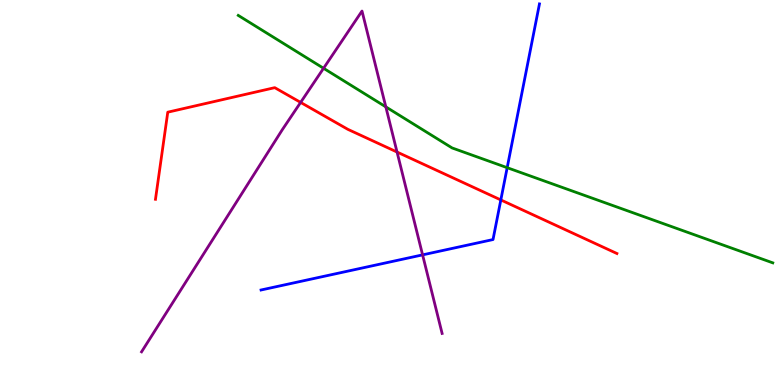[{'lines': ['blue', 'red'], 'intersections': [{'x': 6.46, 'y': 4.81}]}, {'lines': ['green', 'red'], 'intersections': []}, {'lines': ['purple', 'red'], 'intersections': [{'x': 3.88, 'y': 7.34}, {'x': 5.12, 'y': 6.05}]}, {'lines': ['blue', 'green'], 'intersections': [{'x': 6.54, 'y': 5.64}]}, {'lines': ['blue', 'purple'], 'intersections': [{'x': 5.45, 'y': 3.38}]}, {'lines': ['green', 'purple'], 'intersections': [{'x': 4.17, 'y': 8.23}, {'x': 4.98, 'y': 7.22}]}]